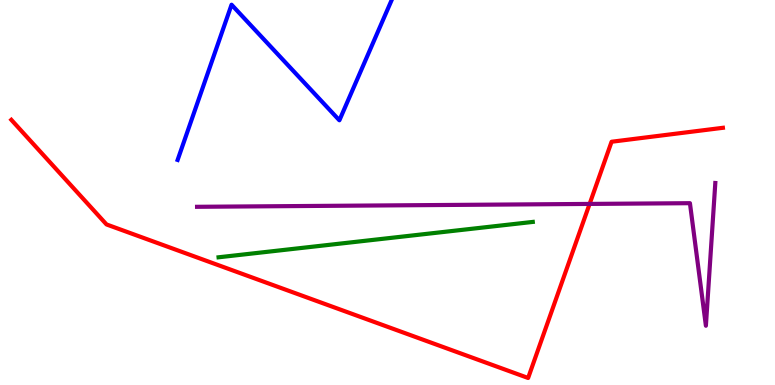[{'lines': ['blue', 'red'], 'intersections': []}, {'lines': ['green', 'red'], 'intersections': []}, {'lines': ['purple', 'red'], 'intersections': [{'x': 7.61, 'y': 4.7}]}, {'lines': ['blue', 'green'], 'intersections': []}, {'lines': ['blue', 'purple'], 'intersections': []}, {'lines': ['green', 'purple'], 'intersections': []}]